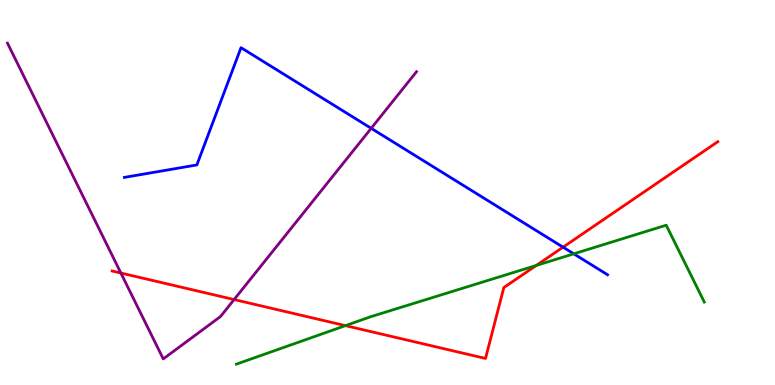[{'lines': ['blue', 'red'], 'intersections': [{'x': 7.27, 'y': 3.58}]}, {'lines': ['green', 'red'], 'intersections': [{'x': 4.46, 'y': 1.54}, {'x': 6.92, 'y': 3.11}]}, {'lines': ['purple', 'red'], 'intersections': [{'x': 1.56, 'y': 2.91}, {'x': 3.02, 'y': 2.22}]}, {'lines': ['blue', 'green'], 'intersections': [{'x': 7.4, 'y': 3.41}]}, {'lines': ['blue', 'purple'], 'intersections': [{'x': 4.79, 'y': 6.67}]}, {'lines': ['green', 'purple'], 'intersections': []}]